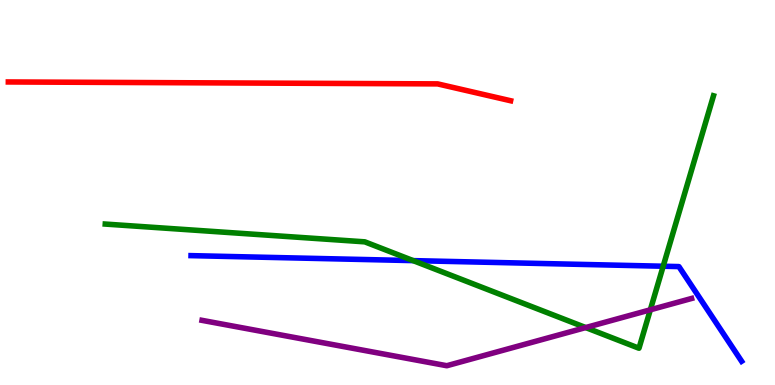[{'lines': ['blue', 'red'], 'intersections': []}, {'lines': ['green', 'red'], 'intersections': []}, {'lines': ['purple', 'red'], 'intersections': []}, {'lines': ['blue', 'green'], 'intersections': [{'x': 5.33, 'y': 3.23}, {'x': 8.56, 'y': 3.08}]}, {'lines': ['blue', 'purple'], 'intersections': []}, {'lines': ['green', 'purple'], 'intersections': [{'x': 7.56, 'y': 1.49}, {'x': 8.39, 'y': 1.95}]}]